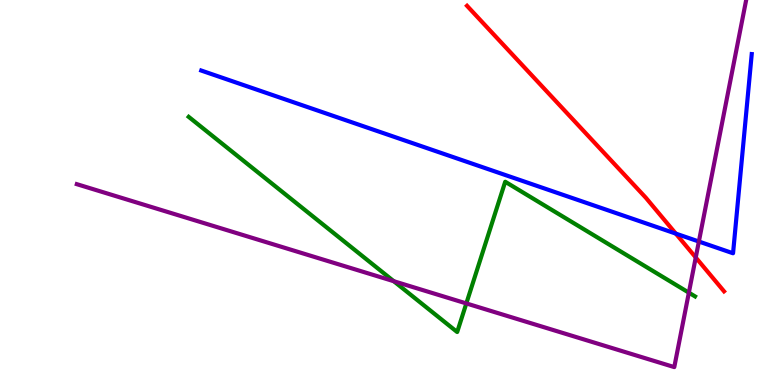[{'lines': ['blue', 'red'], 'intersections': [{'x': 8.72, 'y': 3.93}]}, {'lines': ['green', 'red'], 'intersections': []}, {'lines': ['purple', 'red'], 'intersections': [{'x': 8.98, 'y': 3.31}]}, {'lines': ['blue', 'green'], 'intersections': []}, {'lines': ['blue', 'purple'], 'intersections': [{'x': 9.02, 'y': 3.73}]}, {'lines': ['green', 'purple'], 'intersections': [{'x': 5.08, 'y': 2.7}, {'x': 6.02, 'y': 2.12}, {'x': 8.89, 'y': 2.4}]}]